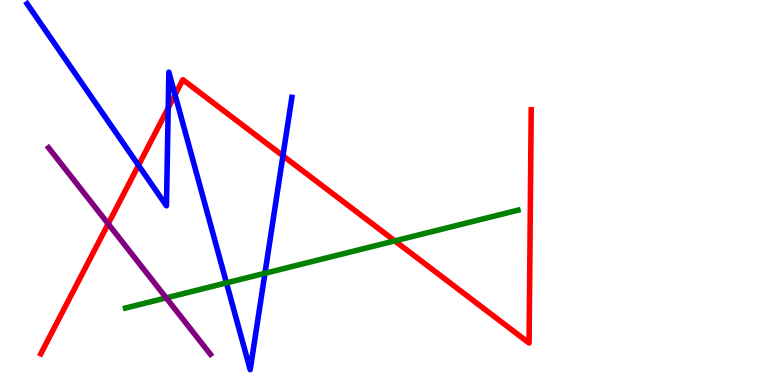[{'lines': ['blue', 'red'], 'intersections': [{'x': 1.79, 'y': 5.71}, {'x': 2.17, 'y': 7.2}, {'x': 2.26, 'y': 7.54}, {'x': 3.65, 'y': 5.95}]}, {'lines': ['green', 'red'], 'intersections': [{'x': 5.09, 'y': 3.74}]}, {'lines': ['purple', 'red'], 'intersections': [{'x': 1.4, 'y': 4.19}]}, {'lines': ['blue', 'green'], 'intersections': [{'x': 2.92, 'y': 2.65}, {'x': 3.42, 'y': 2.9}]}, {'lines': ['blue', 'purple'], 'intersections': []}, {'lines': ['green', 'purple'], 'intersections': [{'x': 2.14, 'y': 2.26}]}]